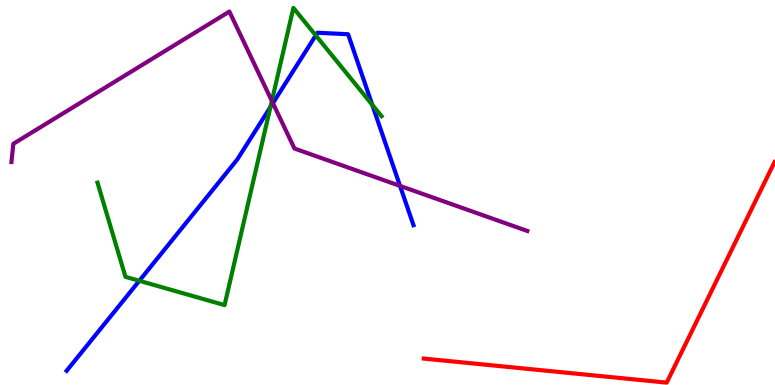[{'lines': ['blue', 'red'], 'intersections': []}, {'lines': ['green', 'red'], 'intersections': []}, {'lines': ['purple', 'red'], 'intersections': []}, {'lines': ['blue', 'green'], 'intersections': [{'x': 1.8, 'y': 2.71}, {'x': 3.49, 'y': 7.22}, {'x': 4.07, 'y': 9.08}, {'x': 4.8, 'y': 7.28}]}, {'lines': ['blue', 'purple'], 'intersections': [{'x': 3.52, 'y': 7.32}, {'x': 5.16, 'y': 5.17}]}, {'lines': ['green', 'purple'], 'intersections': [{'x': 3.51, 'y': 7.38}]}]